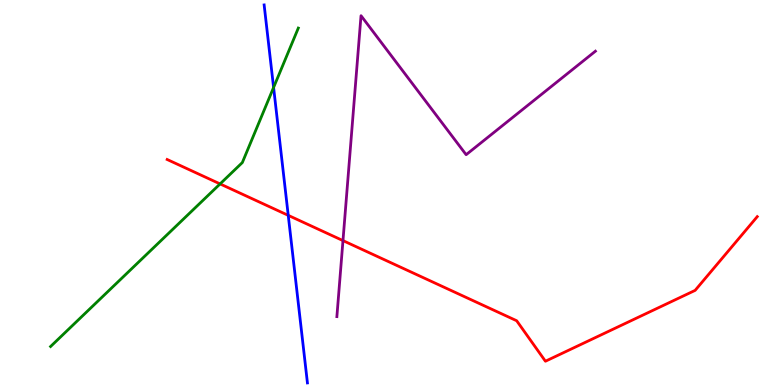[{'lines': ['blue', 'red'], 'intersections': [{'x': 3.72, 'y': 4.41}]}, {'lines': ['green', 'red'], 'intersections': [{'x': 2.84, 'y': 5.22}]}, {'lines': ['purple', 'red'], 'intersections': [{'x': 4.43, 'y': 3.75}]}, {'lines': ['blue', 'green'], 'intersections': [{'x': 3.53, 'y': 7.73}]}, {'lines': ['blue', 'purple'], 'intersections': []}, {'lines': ['green', 'purple'], 'intersections': []}]